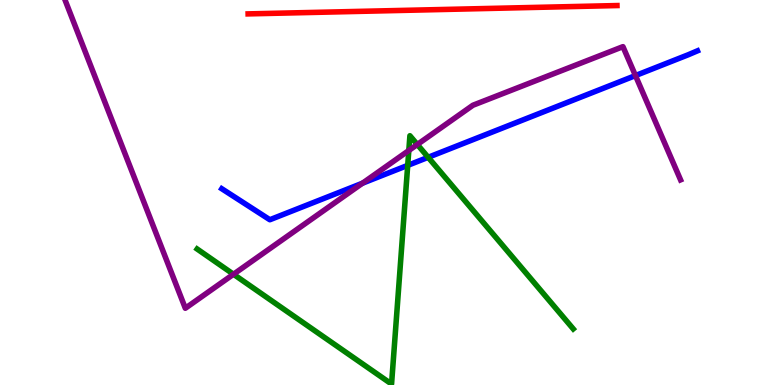[{'lines': ['blue', 'red'], 'intersections': []}, {'lines': ['green', 'red'], 'intersections': []}, {'lines': ['purple', 'red'], 'intersections': []}, {'lines': ['blue', 'green'], 'intersections': [{'x': 5.26, 'y': 5.7}, {'x': 5.52, 'y': 5.91}]}, {'lines': ['blue', 'purple'], 'intersections': [{'x': 4.68, 'y': 5.24}, {'x': 8.2, 'y': 8.04}]}, {'lines': ['green', 'purple'], 'intersections': [{'x': 3.01, 'y': 2.88}, {'x': 5.28, 'y': 6.09}, {'x': 5.38, 'y': 6.25}]}]